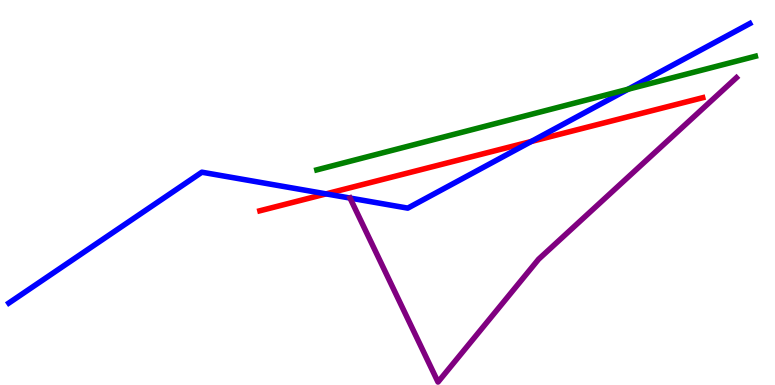[{'lines': ['blue', 'red'], 'intersections': [{'x': 4.21, 'y': 4.96}, {'x': 6.85, 'y': 6.32}]}, {'lines': ['green', 'red'], 'intersections': []}, {'lines': ['purple', 'red'], 'intersections': []}, {'lines': ['blue', 'green'], 'intersections': [{'x': 8.1, 'y': 7.68}]}, {'lines': ['blue', 'purple'], 'intersections': [{'x': 4.52, 'y': 4.86}]}, {'lines': ['green', 'purple'], 'intersections': []}]